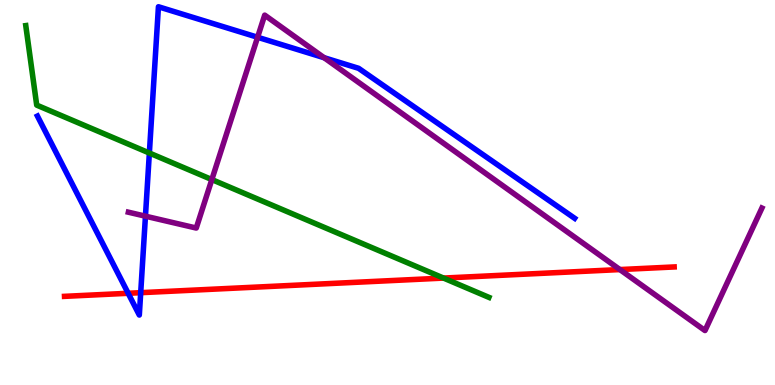[{'lines': ['blue', 'red'], 'intersections': [{'x': 1.65, 'y': 2.38}, {'x': 1.82, 'y': 2.4}]}, {'lines': ['green', 'red'], 'intersections': [{'x': 5.72, 'y': 2.78}]}, {'lines': ['purple', 'red'], 'intersections': [{'x': 8.0, 'y': 3.0}]}, {'lines': ['blue', 'green'], 'intersections': [{'x': 1.93, 'y': 6.03}]}, {'lines': ['blue', 'purple'], 'intersections': [{'x': 1.88, 'y': 4.38}, {'x': 3.32, 'y': 9.03}, {'x': 4.18, 'y': 8.5}]}, {'lines': ['green', 'purple'], 'intersections': [{'x': 2.73, 'y': 5.34}]}]